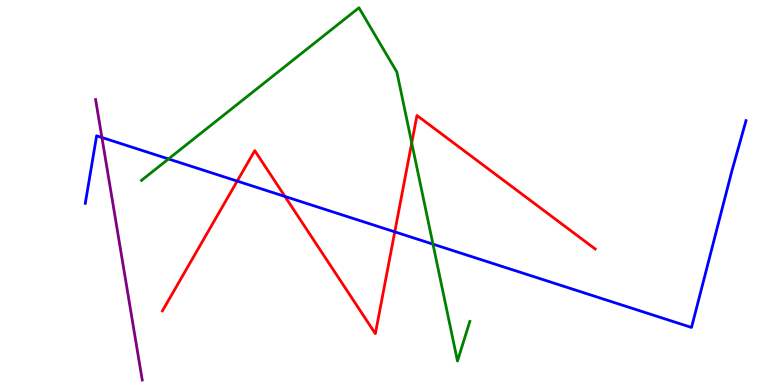[{'lines': ['blue', 'red'], 'intersections': [{'x': 3.06, 'y': 5.3}, {'x': 3.68, 'y': 4.9}, {'x': 5.09, 'y': 3.98}]}, {'lines': ['green', 'red'], 'intersections': [{'x': 5.31, 'y': 6.29}]}, {'lines': ['purple', 'red'], 'intersections': []}, {'lines': ['blue', 'green'], 'intersections': [{'x': 2.17, 'y': 5.87}, {'x': 5.59, 'y': 3.66}]}, {'lines': ['blue', 'purple'], 'intersections': [{'x': 1.31, 'y': 6.43}]}, {'lines': ['green', 'purple'], 'intersections': []}]